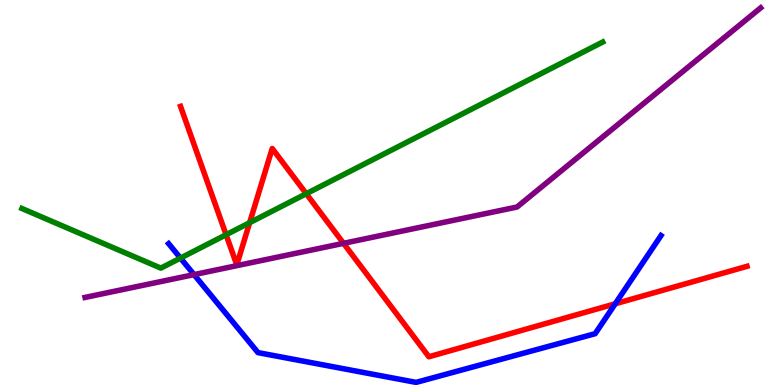[{'lines': ['blue', 'red'], 'intersections': [{'x': 7.94, 'y': 2.11}]}, {'lines': ['green', 'red'], 'intersections': [{'x': 2.92, 'y': 3.9}, {'x': 3.22, 'y': 4.22}, {'x': 3.95, 'y': 4.97}]}, {'lines': ['purple', 'red'], 'intersections': [{'x': 4.43, 'y': 3.68}]}, {'lines': ['blue', 'green'], 'intersections': [{'x': 2.33, 'y': 3.3}]}, {'lines': ['blue', 'purple'], 'intersections': [{'x': 2.5, 'y': 2.87}]}, {'lines': ['green', 'purple'], 'intersections': []}]